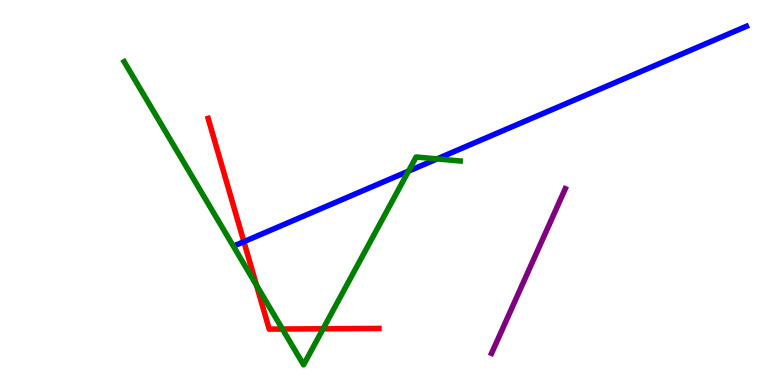[{'lines': ['blue', 'red'], 'intersections': [{'x': 3.15, 'y': 3.72}]}, {'lines': ['green', 'red'], 'intersections': [{'x': 3.31, 'y': 2.59}, {'x': 3.64, 'y': 1.45}, {'x': 4.17, 'y': 1.46}]}, {'lines': ['purple', 'red'], 'intersections': []}, {'lines': ['blue', 'green'], 'intersections': [{'x': 5.27, 'y': 5.55}, {'x': 5.64, 'y': 5.87}]}, {'lines': ['blue', 'purple'], 'intersections': []}, {'lines': ['green', 'purple'], 'intersections': []}]